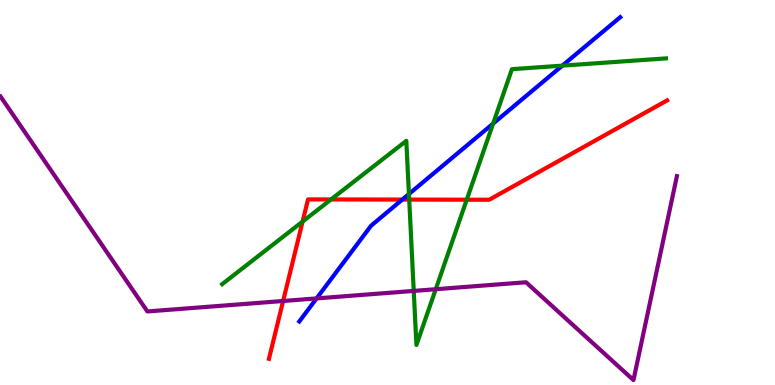[{'lines': ['blue', 'red'], 'intersections': [{'x': 5.19, 'y': 4.82}]}, {'lines': ['green', 'red'], 'intersections': [{'x': 3.9, 'y': 4.25}, {'x': 4.27, 'y': 4.82}, {'x': 5.28, 'y': 4.82}, {'x': 6.02, 'y': 4.81}]}, {'lines': ['purple', 'red'], 'intersections': [{'x': 3.65, 'y': 2.18}]}, {'lines': ['blue', 'green'], 'intersections': [{'x': 5.28, 'y': 4.96}, {'x': 6.36, 'y': 6.79}, {'x': 7.26, 'y': 8.29}]}, {'lines': ['blue', 'purple'], 'intersections': [{'x': 4.08, 'y': 2.25}]}, {'lines': ['green', 'purple'], 'intersections': [{'x': 5.34, 'y': 2.44}, {'x': 5.62, 'y': 2.49}]}]